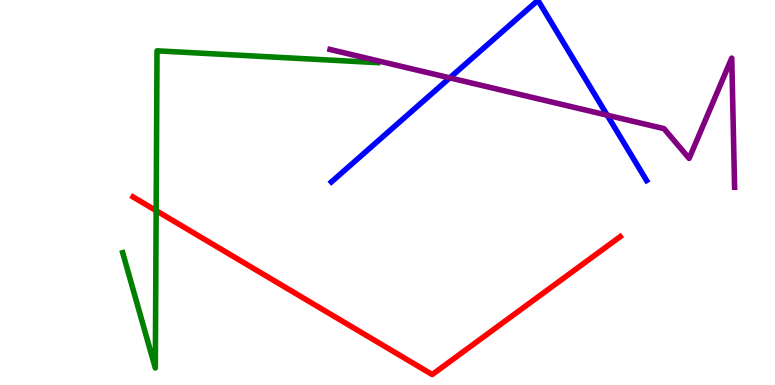[{'lines': ['blue', 'red'], 'intersections': []}, {'lines': ['green', 'red'], 'intersections': [{'x': 2.01, 'y': 4.53}]}, {'lines': ['purple', 'red'], 'intersections': []}, {'lines': ['blue', 'green'], 'intersections': []}, {'lines': ['blue', 'purple'], 'intersections': [{'x': 5.8, 'y': 7.98}, {'x': 7.83, 'y': 7.01}]}, {'lines': ['green', 'purple'], 'intersections': []}]